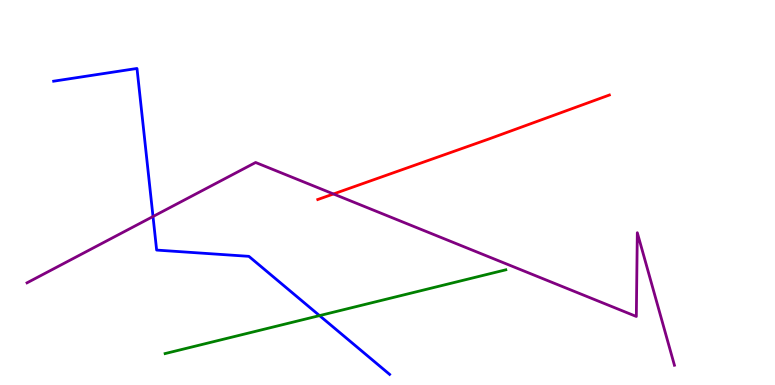[{'lines': ['blue', 'red'], 'intersections': []}, {'lines': ['green', 'red'], 'intersections': []}, {'lines': ['purple', 'red'], 'intersections': [{'x': 4.3, 'y': 4.96}]}, {'lines': ['blue', 'green'], 'intersections': [{'x': 4.12, 'y': 1.8}]}, {'lines': ['blue', 'purple'], 'intersections': [{'x': 1.97, 'y': 4.38}]}, {'lines': ['green', 'purple'], 'intersections': []}]